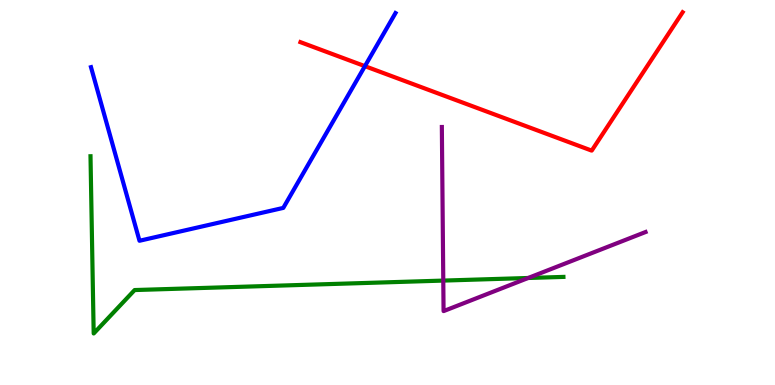[{'lines': ['blue', 'red'], 'intersections': [{'x': 4.71, 'y': 8.28}]}, {'lines': ['green', 'red'], 'intersections': []}, {'lines': ['purple', 'red'], 'intersections': []}, {'lines': ['blue', 'green'], 'intersections': []}, {'lines': ['blue', 'purple'], 'intersections': []}, {'lines': ['green', 'purple'], 'intersections': [{'x': 5.72, 'y': 2.71}, {'x': 6.82, 'y': 2.78}]}]